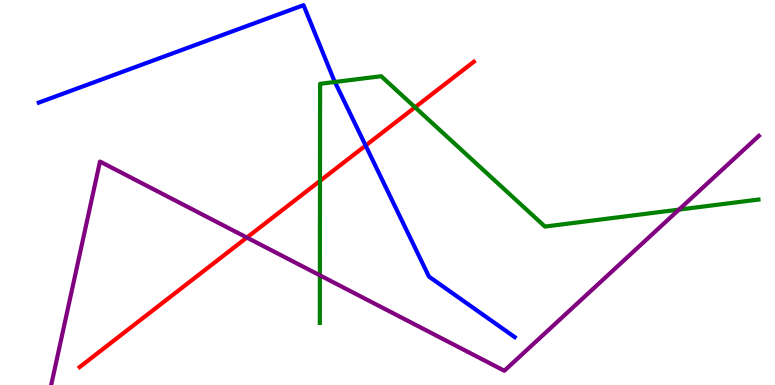[{'lines': ['blue', 'red'], 'intersections': [{'x': 4.72, 'y': 6.22}]}, {'lines': ['green', 'red'], 'intersections': [{'x': 4.13, 'y': 5.3}, {'x': 5.36, 'y': 7.21}]}, {'lines': ['purple', 'red'], 'intersections': [{'x': 3.19, 'y': 3.83}]}, {'lines': ['blue', 'green'], 'intersections': [{'x': 4.32, 'y': 7.87}]}, {'lines': ['blue', 'purple'], 'intersections': []}, {'lines': ['green', 'purple'], 'intersections': [{'x': 4.13, 'y': 2.85}, {'x': 8.76, 'y': 4.56}]}]